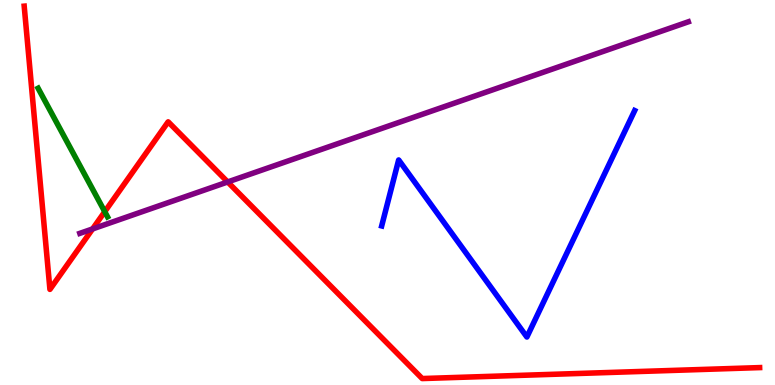[{'lines': ['blue', 'red'], 'intersections': []}, {'lines': ['green', 'red'], 'intersections': [{'x': 1.35, 'y': 4.5}]}, {'lines': ['purple', 'red'], 'intersections': [{'x': 1.19, 'y': 4.05}, {'x': 2.94, 'y': 5.27}]}, {'lines': ['blue', 'green'], 'intersections': []}, {'lines': ['blue', 'purple'], 'intersections': []}, {'lines': ['green', 'purple'], 'intersections': []}]